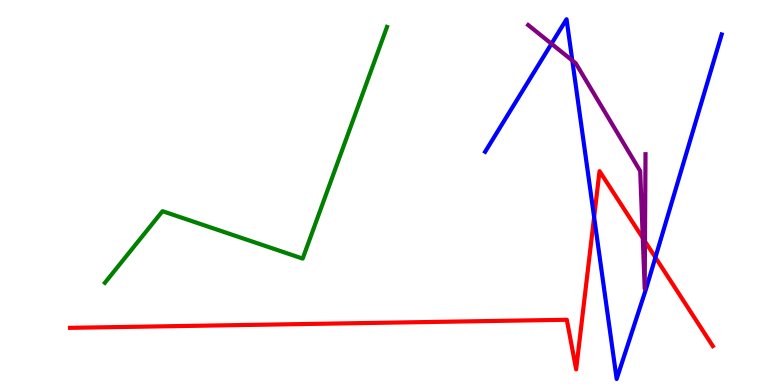[{'lines': ['blue', 'red'], 'intersections': [{'x': 7.67, 'y': 4.36}, {'x': 8.46, 'y': 3.31}]}, {'lines': ['green', 'red'], 'intersections': []}, {'lines': ['purple', 'red'], 'intersections': [{'x': 8.29, 'y': 3.82}, {'x': 8.32, 'y': 3.73}]}, {'lines': ['blue', 'green'], 'intersections': []}, {'lines': ['blue', 'purple'], 'intersections': [{'x': 7.12, 'y': 8.86}, {'x': 7.38, 'y': 8.43}]}, {'lines': ['green', 'purple'], 'intersections': []}]